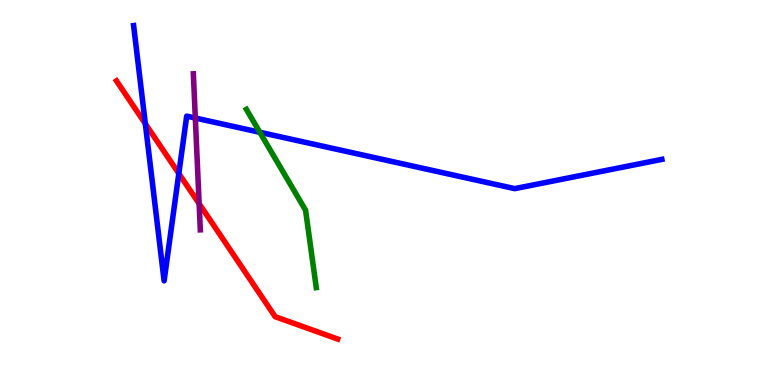[{'lines': ['blue', 'red'], 'intersections': [{'x': 1.88, 'y': 6.79}, {'x': 2.31, 'y': 5.49}]}, {'lines': ['green', 'red'], 'intersections': []}, {'lines': ['purple', 'red'], 'intersections': [{'x': 2.57, 'y': 4.71}]}, {'lines': ['blue', 'green'], 'intersections': [{'x': 3.35, 'y': 6.56}]}, {'lines': ['blue', 'purple'], 'intersections': [{'x': 2.52, 'y': 6.93}]}, {'lines': ['green', 'purple'], 'intersections': []}]